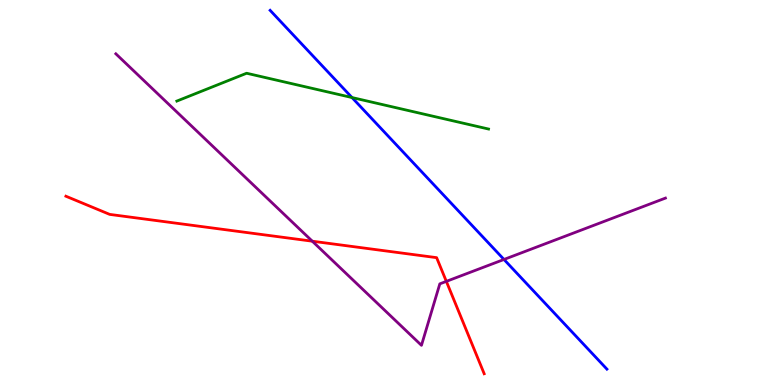[{'lines': ['blue', 'red'], 'intersections': []}, {'lines': ['green', 'red'], 'intersections': []}, {'lines': ['purple', 'red'], 'intersections': [{'x': 4.03, 'y': 3.73}, {'x': 5.76, 'y': 2.69}]}, {'lines': ['blue', 'green'], 'intersections': [{'x': 4.54, 'y': 7.47}]}, {'lines': ['blue', 'purple'], 'intersections': [{'x': 6.5, 'y': 3.26}]}, {'lines': ['green', 'purple'], 'intersections': []}]